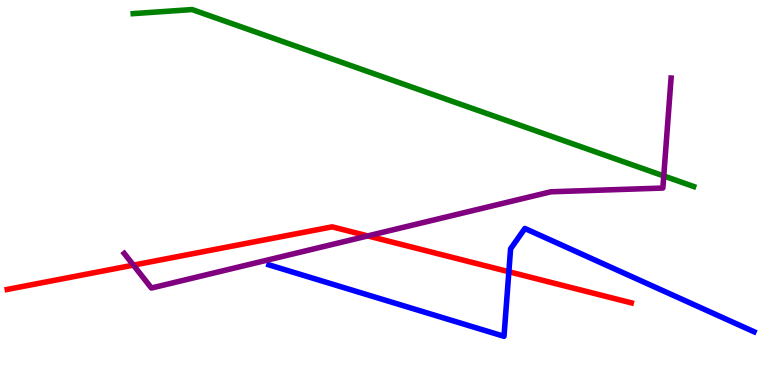[{'lines': ['blue', 'red'], 'intersections': [{'x': 6.57, 'y': 2.94}]}, {'lines': ['green', 'red'], 'intersections': []}, {'lines': ['purple', 'red'], 'intersections': [{'x': 1.72, 'y': 3.11}, {'x': 4.75, 'y': 3.87}]}, {'lines': ['blue', 'green'], 'intersections': []}, {'lines': ['blue', 'purple'], 'intersections': []}, {'lines': ['green', 'purple'], 'intersections': [{'x': 8.56, 'y': 5.43}]}]